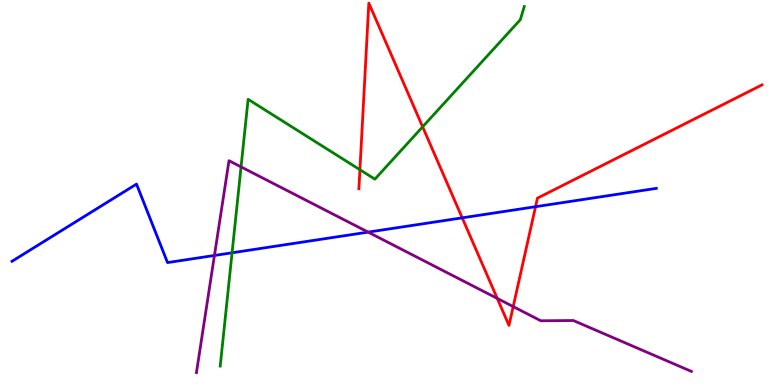[{'lines': ['blue', 'red'], 'intersections': [{'x': 5.96, 'y': 4.34}, {'x': 6.91, 'y': 4.63}]}, {'lines': ['green', 'red'], 'intersections': [{'x': 4.64, 'y': 5.59}, {'x': 5.45, 'y': 6.71}]}, {'lines': ['purple', 'red'], 'intersections': [{'x': 6.42, 'y': 2.25}, {'x': 6.62, 'y': 2.04}]}, {'lines': ['blue', 'green'], 'intersections': [{'x': 2.99, 'y': 3.43}]}, {'lines': ['blue', 'purple'], 'intersections': [{'x': 2.77, 'y': 3.36}, {'x': 4.75, 'y': 3.97}]}, {'lines': ['green', 'purple'], 'intersections': [{'x': 3.11, 'y': 5.67}]}]